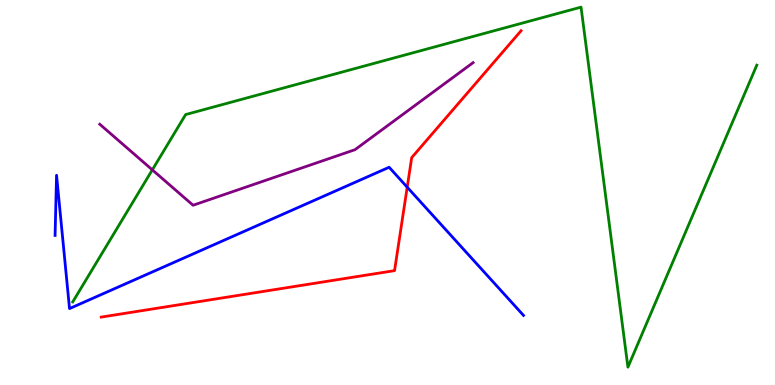[{'lines': ['blue', 'red'], 'intersections': [{'x': 5.25, 'y': 5.14}]}, {'lines': ['green', 'red'], 'intersections': []}, {'lines': ['purple', 'red'], 'intersections': []}, {'lines': ['blue', 'green'], 'intersections': []}, {'lines': ['blue', 'purple'], 'intersections': []}, {'lines': ['green', 'purple'], 'intersections': [{'x': 1.97, 'y': 5.59}]}]